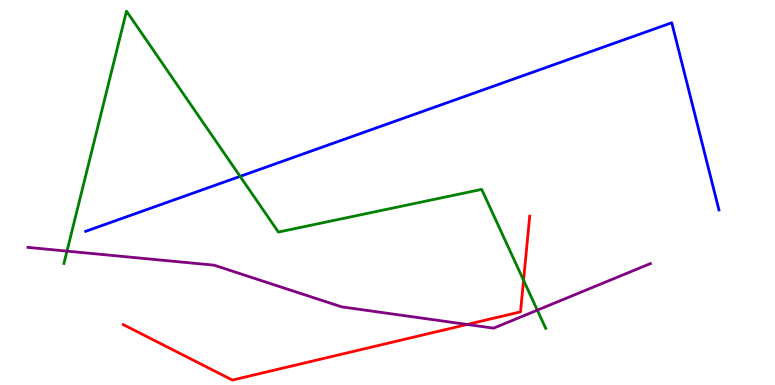[{'lines': ['blue', 'red'], 'intersections': []}, {'lines': ['green', 'red'], 'intersections': [{'x': 6.76, 'y': 2.72}]}, {'lines': ['purple', 'red'], 'intersections': [{'x': 6.03, 'y': 1.57}]}, {'lines': ['blue', 'green'], 'intersections': [{'x': 3.1, 'y': 5.42}]}, {'lines': ['blue', 'purple'], 'intersections': []}, {'lines': ['green', 'purple'], 'intersections': [{'x': 0.864, 'y': 3.48}, {'x': 6.93, 'y': 1.94}]}]